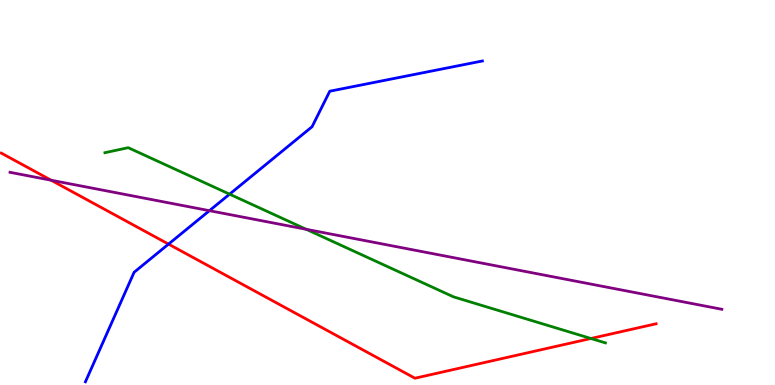[{'lines': ['blue', 'red'], 'intersections': [{'x': 2.17, 'y': 3.66}]}, {'lines': ['green', 'red'], 'intersections': [{'x': 7.62, 'y': 1.21}]}, {'lines': ['purple', 'red'], 'intersections': [{'x': 0.659, 'y': 5.32}]}, {'lines': ['blue', 'green'], 'intersections': [{'x': 2.96, 'y': 4.96}]}, {'lines': ['blue', 'purple'], 'intersections': [{'x': 2.7, 'y': 4.53}]}, {'lines': ['green', 'purple'], 'intersections': [{'x': 3.95, 'y': 4.04}]}]